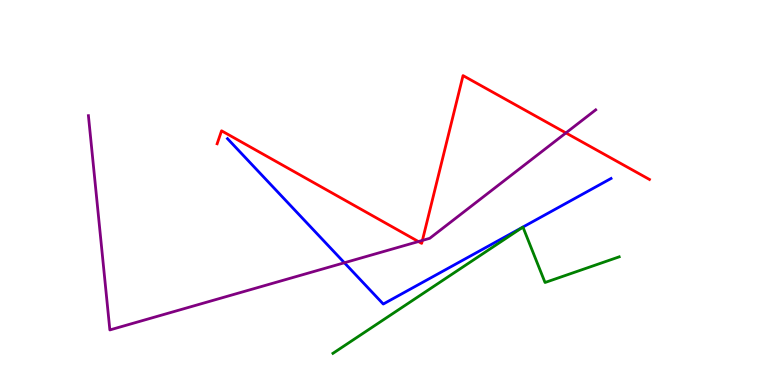[{'lines': ['blue', 'red'], 'intersections': []}, {'lines': ['green', 'red'], 'intersections': []}, {'lines': ['purple', 'red'], 'intersections': [{'x': 5.4, 'y': 3.73}, {'x': 5.45, 'y': 3.76}, {'x': 7.3, 'y': 6.55}]}, {'lines': ['blue', 'green'], 'intersections': []}, {'lines': ['blue', 'purple'], 'intersections': [{'x': 4.44, 'y': 3.18}]}, {'lines': ['green', 'purple'], 'intersections': []}]